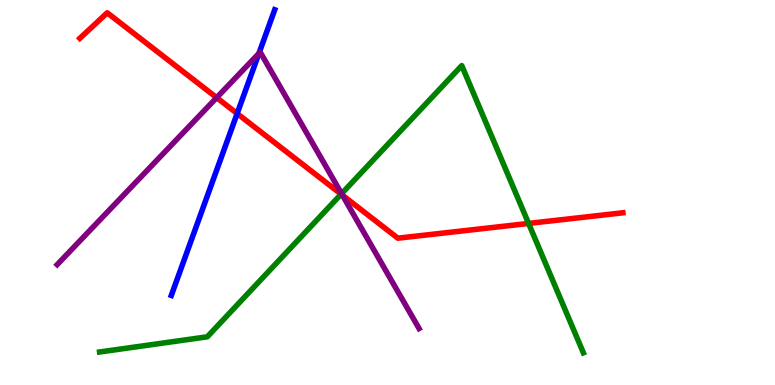[{'lines': ['blue', 'red'], 'intersections': [{'x': 3.06, 'y': 7.05}]}, {'lines': ['green', 'red'], 'intersections': [{'x': 4.4, 'y': 4.96}, {'x': 6.82, 'y': 4.2}]}, {'lines': ['purple', 'red'], 'intersections': [{'x': 2.8, 'y': 7.46}, {'x': 4.42, 'y': 4.93}]}, {'lines': ['blue', 'green'], 'intersections': []}, {'lines': ['blue', 'purple'], 'intersections': [{'x': 3.34, 'y': 8.61}]}, {'lines': ['green', 'purple'], 'intersections': [{'x': 4.41, 'y': 4.97}]}]